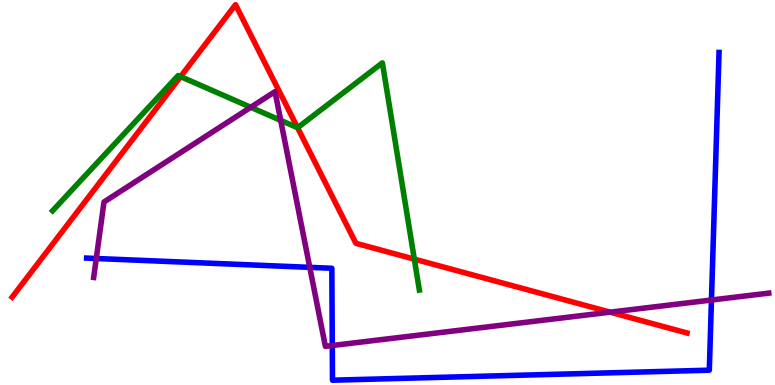[{'lines': ['blue', 'red'], 'intersections': []}, {'lines': ['green', 'red'], 'intersections': [{'x': 2.33, 'y': 8.01}, {'x': 3.84, 'y': 6.68}, {'x': 5.35, 'y': 3.27}]}, {'lines': ['purple', 'red'], 'intersections': [{'x': 7.87, 'y': 1.89}]}, {'lines': ['blue', 'green'], 'intersections': []}, {'lines': ['blue', 'purple'], 'intersections': [{'x': 1.24, 'y': 3.29}, {'x': 4.0, 'y': 3.06}, {'x': 4.29, 'y': 1.03}, {'x': 9.18, 'y': 2.21}]}, {'lines': ['green', 'purple'], 'intersections': [{'x': 3.24, 'y': 7.21}, {'x': 3.62, 'y': 6.87}]}]